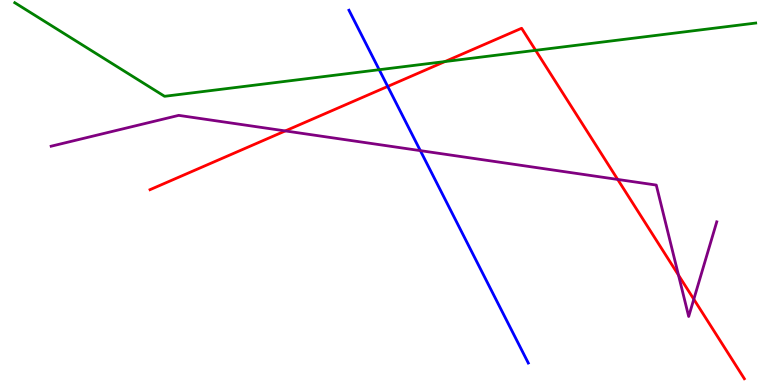[{'lines': ['blue', 'red'], 'intersections': [{'x': 5.0, 'y': 7.75}]}, {'lines': ['green', 'red'], 'intersections': [{'x': 5.74, 'y': 8.4}, {'x': 6.91, 'y': 8.69}]}, {'lines': ['purple', 'red'], 'intersections': [{'x': 3.68, 'y': 6.6}, {'x': 7.97, 'y': 5.34}, {'x': 8.75, 'y': 2.85}, {'x': 8.95, 'y': 2.23}]}, {'lines': ['blue', 'green'], 'intersections': [{'x': 4.89, 'y': 8.19}]}, {'lines': ['blue', 'purple'], 'intersections': [{'x': 5.42, 'y': 6.09}]}, {'lines': ['green', 'purple'], 'intersections': []}]